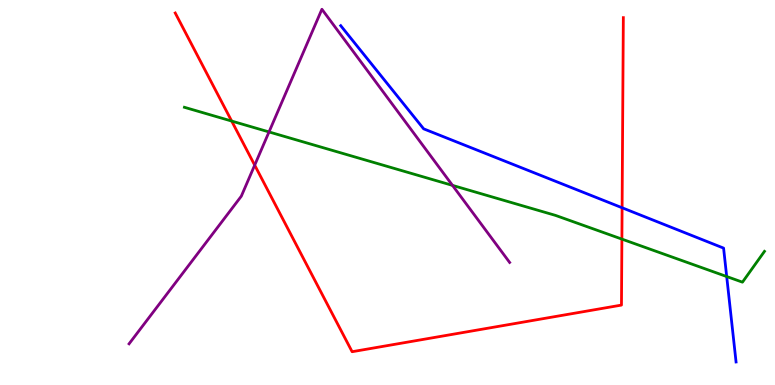[{'lines': ['blue', 'red'], 'intersections': [{'x': 8.03, 'y': 4.6}]}, {'lines': ['green', 'red'], 'intersections': [{'x': 2.99, 'y': 6.86}, {'x': 8.02, 'y': 3.79}]}, {'lines': ['purple', 'red'], 'intersections': [{'x': 3.29, 'y': 5.71}]}, {'lines': ['blue', 'green'], 'intersections': [{'x': 9.38, 'y': 2.82}]}, {'lines': ['blue', 'purple'], 'intersections': []}, {'lines': ['green', 'purple'], 'intersections': [{'x': 3.47, 'y': 6.57}, {'x': 5.84, 'y': 5.18}]}]